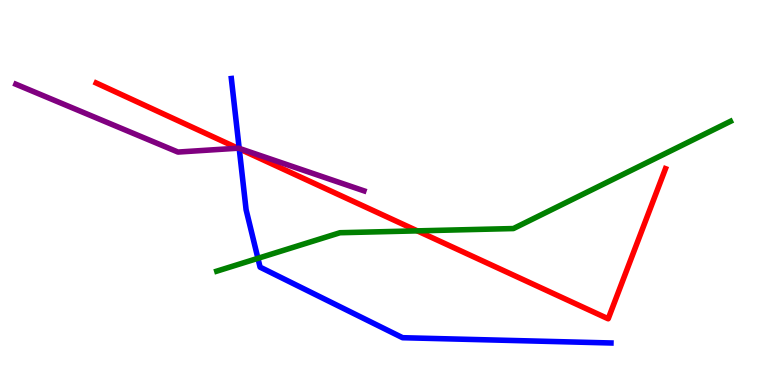[{'lines': ['blue', 'red'], 'intersections': [{'x': 3.09, 'y': 6.13}]}, {'lines': ['green', 'red'], 'intersections': [{'x': 5.38, 'y': 4.0}]}, {'lines': ['purple', 'red'], 'intersections': [{'x': 3.07, 'y': 6.15}]}, {'lines': ['blue', 'green'], 'intersections': [{'x': 3.33, 'y': 3.29}]}, {'lines': ['blue', 'purple'], 'intersections': [{'x': 3.09, 'y': 6.15}]}, {'lines': ['green', 'purple'], 'intersections': []}]